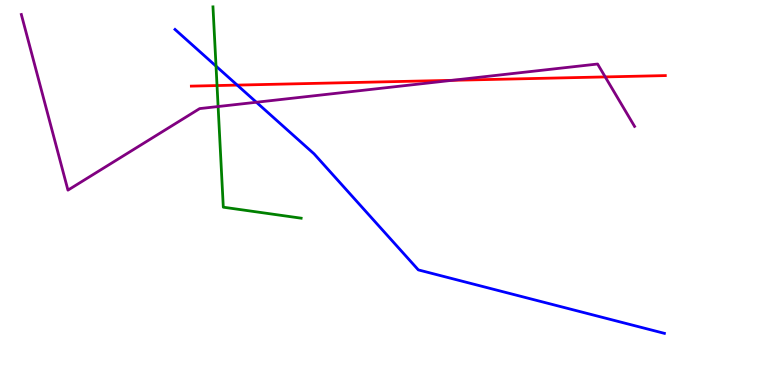[{'lines': ['blue', 'red'], 'intersections': [{'x': 3.06, 'y': 7.79}]}, {'lines': ['green', 'red'], 'intersections': [{'x': 2.8, 'y': 7.78}]}, {'lines': ['purple', 'red'], 'intersections': [{'x': 5.83, 'y': 7.91}, {'x': 7.81, 'y': 8.0}]}, {'lines': ['blue', 'green'], 'intersections': [{'x': 2.79, 'y': 8.28}]}, {'lines': ['blue', 'purple'], 'intersections': [{'x': 3.31, 'y': 7.34}]}, {'lines': ['green', 'purple'], 'intersections': [{'x': 2.81, 'y': 7.23}]}]